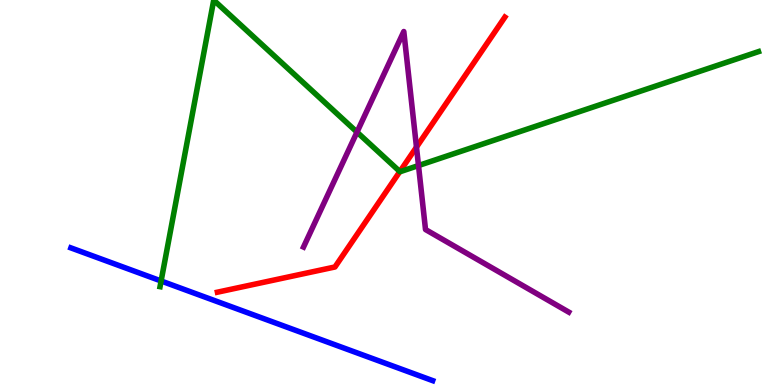[{'lines': ['blue', 'red'], 'intersections': []}, {'lines': ['green', 'red'], 'intersections': [{'x': 5.16, 'y': 5.54}]}, {'lines': ['purple', 'red'], 'intersections': [{'x': 5.37, 'y': 6.18}]}, {'lines': ['blue', 'green'], 'intersections': [{'x': 2.08, 'y': 2.7}]}, {'lines': ['blue', 'purple'], 'intersections': []}, {'lines': ['green', 'purple'], 'intersections': [{'x': 4.61, 'y': 6.57}, {'x': 5.4, 'y': 5.7}]}]